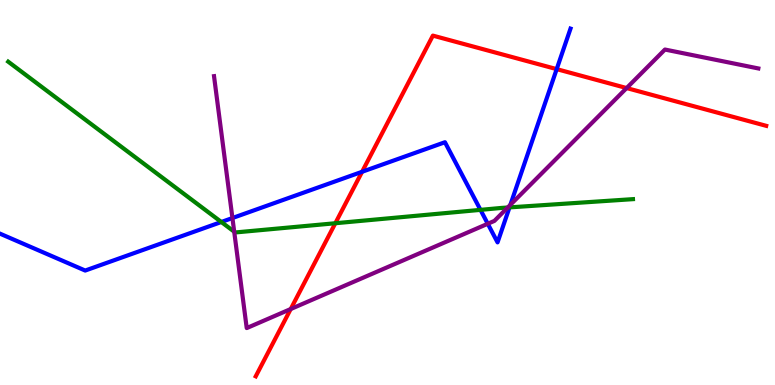[{'lines': ['blue', 'red'], 'intersections': [{'x': 4.67, 'y': 5.54}, {'x': 7.18, 'y': 8.2}]}, {'lines': ['green', 'red'], 'intersections': [{'x': 4.33, 'y': 4.2}]}, {'lines': ['purple', 'red'], 'intersections': [{'x': 3.75, 'y': 1.97}, {'x': 8.09, 'y': 7.71}]}, {'lines': ['blue', 'green'], 'intersections': [{'x': 2.86, 'y': 4.23}, {'x': 6.2, 'y': 4.55}, {'x': 6.57, 'y': 4.61}]}, {'lines': ['blue', 'purple'], 'intersections': [{'x': 3.0, 'y': 4.34}, {'x': 6.29, 'y': 4.19}, {'x': 6.59, 'y': 4.68}]}, {'lines': ['green', 'purple'], 'intersections': [{'x': 3.02, 'y': 3.98}, {'x': 6.55, 'y': 4.61}]}]